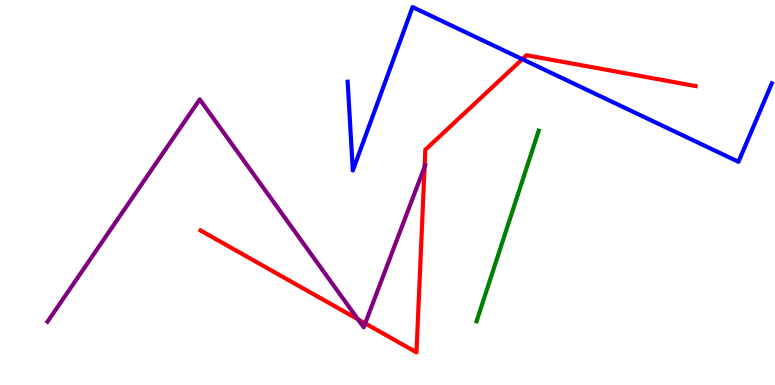[{'lines': ['blue', 'red'], 'intersections': [{'x': 6.74, 'y': 8.46}]}, {'lines': ['green', 'red'], 'intersections': []}, {'lines': ['purple', 'red'], 'intersections': [{'x': 4.62, 'y': 1.71}, {'x': 4.71, 'y': 1.6}, {'x': 5.48, 'y': 5.67}]}, {'lines': ['blue', 'green'], 'intersections': []}, {'lines': ['blue', 'purple'], 'intersections': []}, {'lines': ['green', 'purple'], 'intersections': []}]